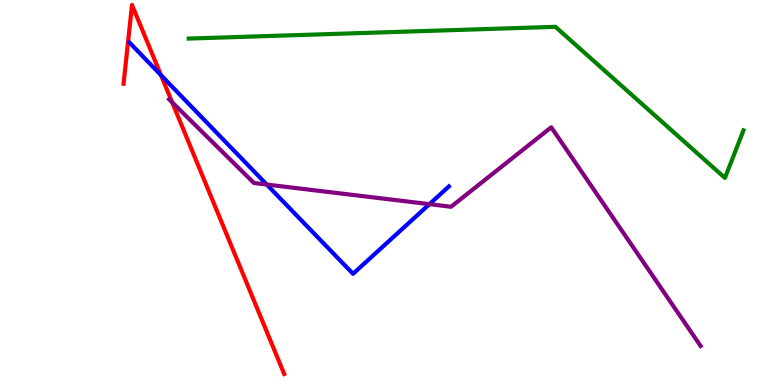[{'lines': ['blue', 'red'], 'intersections': [{'x': 2.08, 'y': 8.05}]}, {'lines': ['green', 'red'], 'intersections': []}, {'lines': ['purple', 'red'], 'intersections': [{'x': 2.22, 'y': 7.34}]}, {'lines': ['blue', 'green'], 'intersections': []}, {'lines': ['blue', 'purple'], 'intersections': [{'x': 3.44, 'y': 5.21}, {'x': 5.54, 'y': 4.7}]}, {'lines': ['green', 'purple'], 'intersections': []}]